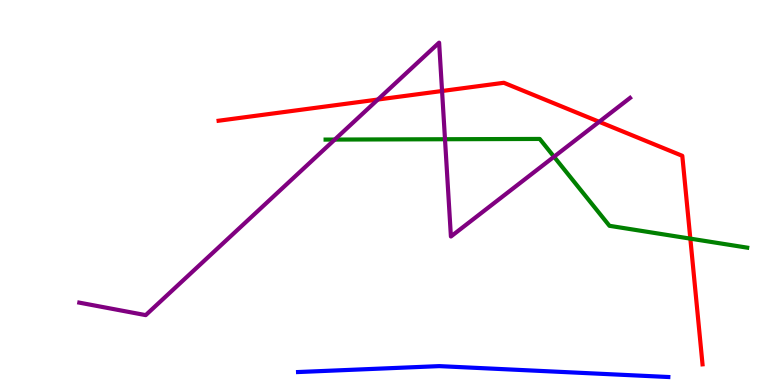[{'lines': ['blue', 'red'], 'intersections': []}, {'lines': ['green', 'red'], 'intersections': [{'x': 8.91, 'y': 3.8}]}, {'lines': ['purple', 'red'], 'intersections': [{'x': 4.88, 'y': 7.41}, {'x': 5.7, 'y': 7.64}, {'x': 7.73, 'y': 6.84}]}, {'lines': ['blue', 'green'], 'intersections': []}, {'lines': ['blue', 'purple'], 'intersections': []}, {'lines': ['green', 'purple'], 'intersections': [{'x': 4.32, 'y': 6.38}, {'x': 5.74, 'y': 6.38}, {'x': 7.15, 'y': 5.93}]}]